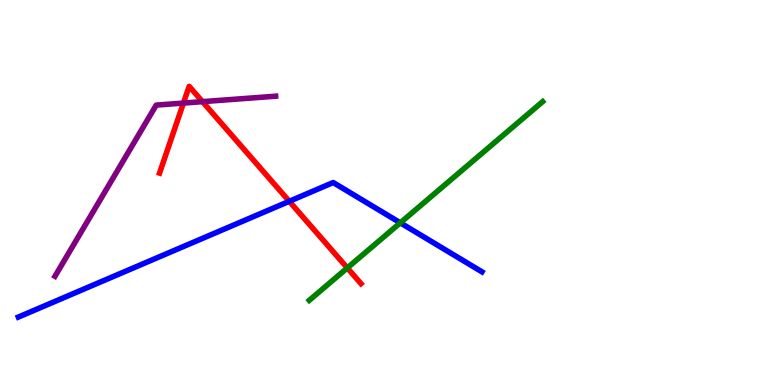[{'lines': ['blue', 'red'], 'intersections': [{'x': 3.73, 'y': 4.77}]}, {'lines': ['green', 'red'], 'intersections': [{'x': 4.48, 'y': 3.04}]}, {'lines': ['purple', 'red'], 'intersections': [{'x': 2.37, 'y': 7.32}, {'x': 2.61, 'y': 7.36}]}, {'lines': ['blue', 'green'], 'intersections': [{'x': 5.17, 'y': 4.21}]}, {'lines': ['blue', 'purple'], 'intersections': []}, {'lines': ['green', 'purple'], 'intersections': []}]